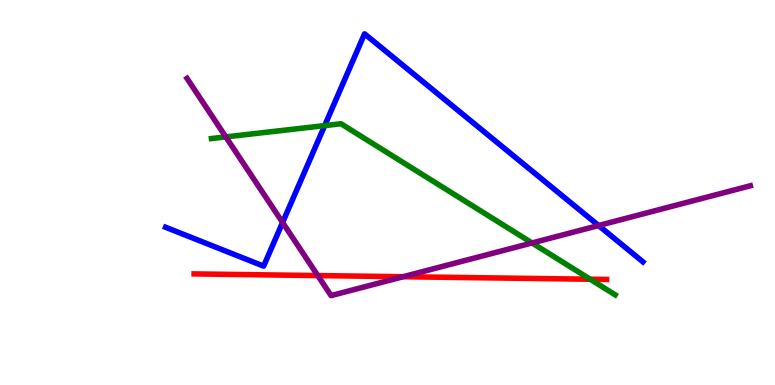[{'lines': ['blue', 'red'], 'intersections': []}, {'lines': ['green', 'red'], 'intersections': [{'x': 7.62, 'y': 2.75}]}, {'lines': ['purple', 'red'], 'intersections': [{'x': 4.1, 'y': 2.84}, {'x': 5.2, 'y': 2.81}]}, {'lines': ['blue', 'green'], 'intersections': [{'x': 4.19, 'y': 6.74}]}, {'lines': ['blue', 'purple'], 'intersections': [{'x': 3.65, 'y': 4.22}, {'x': 7.72, 'y': 4.14}]}, {'lines': ['green', 'purple'], 'intersections': [{'x': 2.91, 'y': 6.44}, {'x': 6.87, 'y': 3.69}]}]